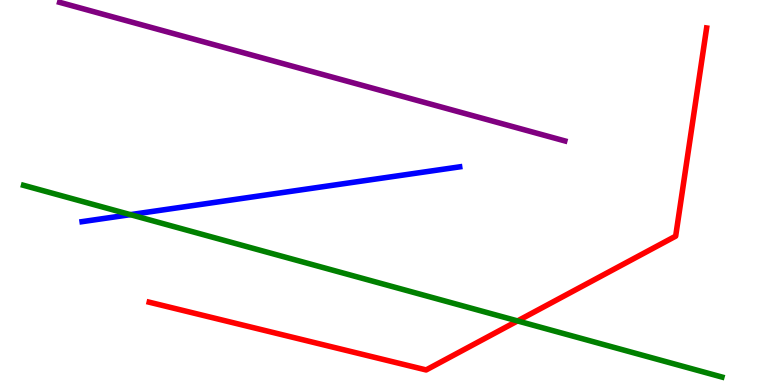[{'lines': ['blue', 'red'], 'intersections': []}, {'lines': ['green', 'red'], 'intersections': [{'x': 6.68, 'y': 1.66}]}, {'lines': ['purple', 'red'], 'intersections': []}, {'lines': ['blue', 'green'], 'intersections': [{'x': 1.68, 'y': 4.42}]}, {'lines': ['blue', 'purple'], 'intersections': []}, {'lines': ['green', 'purple'], 'intersections': []}]